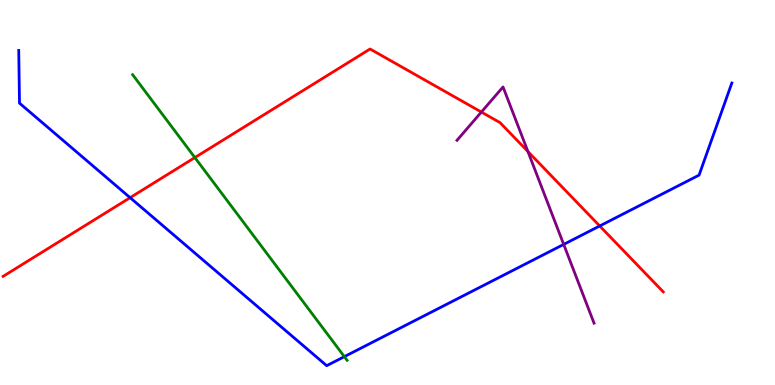[{'lines': ['blue', 'red'], 'intersections': [{'x': 1.68, 'y': 4.87}, {'x': 7.74, 'y': 4.13}]}, {'lines': ['green', 'red'], 'intersections': [{'x': 2.51, 'y': 5.91}]}, {'lines': ['purple', 'red'], 'intersections': [{'x': 6.21, 'y': 7.09}, {'x': 6.81, 'y': 6.06}]}, {'lines': ['blue', 'green'], 'intersections': [{'x': 4.44, 'y': 0.737}]}, {'lines': ['blue', 'purple'], 'intersections': [{'x': 7.27, 'y': 3.65}]}, {'lines': ['green', 'purple'], 'intersections': []}]